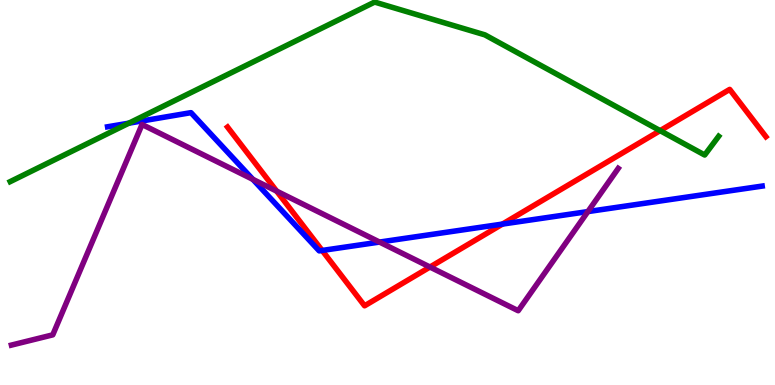[{'lines': ['blue', 'red'], 'intersections': [{'x': 4.16, 'y': 3.49}, {'x': 6.48, 'y': 4.18}]}, {'lines': ['green', 'red'], 'intersections': [{'x': 8.52, 'y': 6.61}]}, {'lines': ['purple', 'red'], 'intersections': [{'x': 3.57, 'y': 5.04}, {'x': 5.55, 'y': 3.06}]}, {'lines': ['blue', 'green'], 'intersections': [{'x': 1.66, 'y': 6.8}]}, {'lines': ['blue', 'purple'], 'intersections': [{'x': 3.26, 'y': 5.34}, {'x': 4.9, 'y': 3.71}, {'x': 7.59, 'y': 4.5}]}, {'lines': ['green', 'purple'], 'intersections': []}]